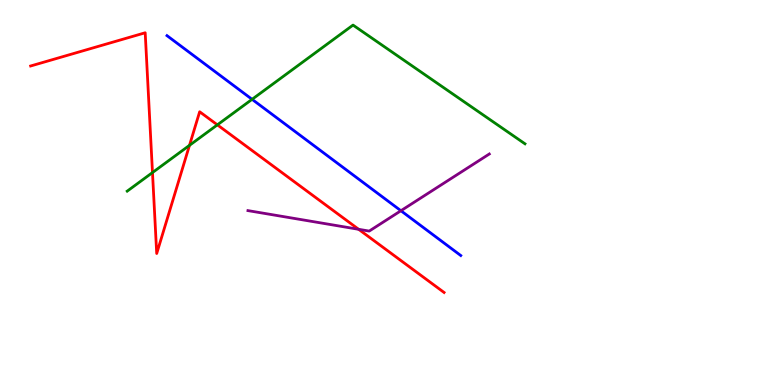[{'lines': ['blue', 'red'], 'intersections': []}, {'lines': ['green', 'red'], 'intersections': [{'x': 1.97, 'y': 5.52}, {'x': 2.45, 'y': 6.22}, {'x': 2.8, 'y': 6.76}]}, {'lines': ['purple', 'red'], 'intersections': [{'x': 4.63, 'y': 4.04}]}, {'lines': ['blue', 'green'], 'intersections': [{'x': 3.25, 'y': 7.42}]}, {'lines': ['blue', 'purple'], 'intersections': [{'x': 5.17, 'y': 4.53}]}, {'lines': ['green', 'purple'], 'intersections': []}]